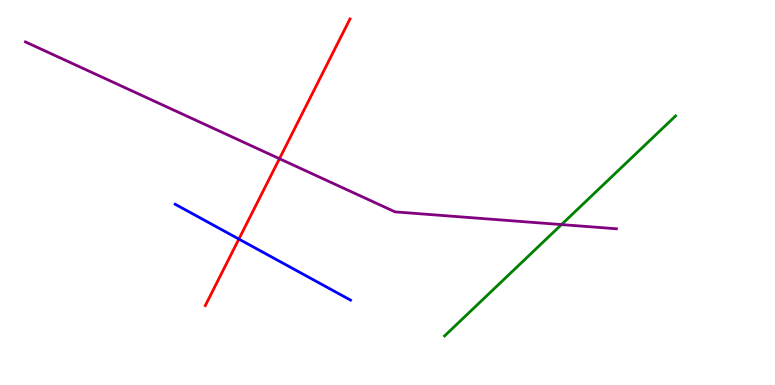[{'lines': ['blue', 'red'], 'intersections': [{'x': 3.08, 'y': 3.79}]}, {'lines': ['green', 'red'], 'intersections': []}, {'lines': ['purple', 'red'], 'intersections': [{'x': 3.61, 'y': 5.88}]}, {'lines': ['blue', 'green'], 'intersections': []}, {'lines': ['blue', 'purple'], 'intersections': []}, {'lines': ['green', 'purple'], 'intersections': [{'x': 7.25, 'y': 4.17}]}]